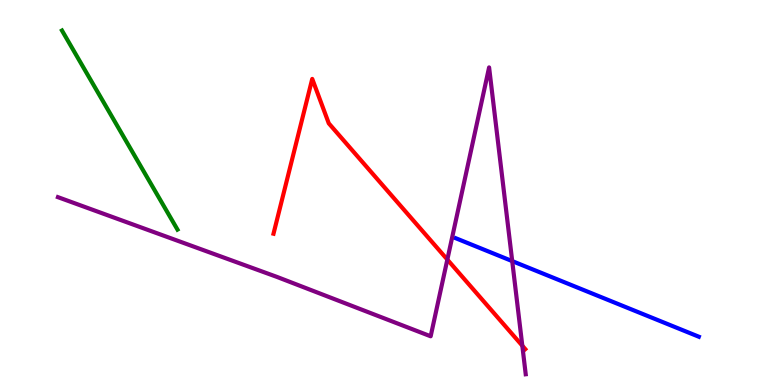[{'lines': ['blue', 'red'], 'intersections': []}, {'lines': ['green', 'red'], 'intersections': []}, {'lines': ['purple', 'red'], 'intersections': [{'x': 5.77, 'y': 3.26}, {'x': 6.74, 'y': 1.02}]}, {'lines': ['blue', 'green'], 'intersections': []}, {'lines': ['blue', 'purple'], 'intersections': [{'x': 6.61, 'y': 3.22}]}, {'lines': ['green', 'purple'], 'intersections': []}]